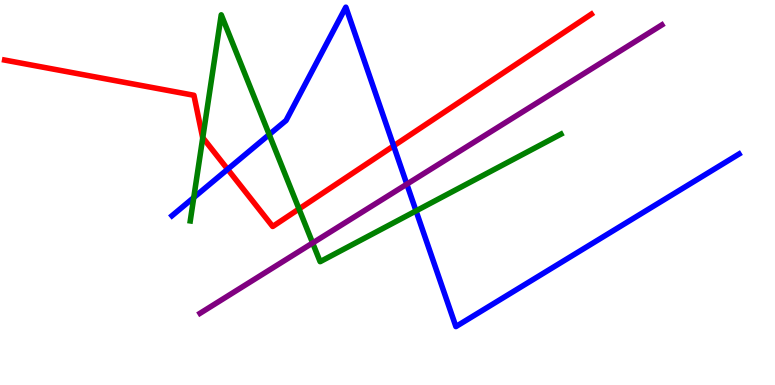[{'lines': ['blue', 'red'], 'intersections': [{'x': 2.94, 'y': 5.6}, {'x': 5.08, 'y': 6.21}]}, {'lines': ['green', 'red'], 'intersections': [{'x': 2.62, 'y': 6.42}, {'x': 3.86, 'y': 4.57}]}, {'lines': ['purple', 'red'], 'intersections': []}, {'lines': ['blue', 'green'], 'intersections': [{'x': 2.5, 'y': 4.87}, {'x': 3.47, 'y': 6.51}, {'x': 5.37, 'y': 4.52}]}, {'lines': ['blue', 'purple'], 'intersections': [{'x': 5.25, 'y': 5.22}]}, {'lines': ['green', 'purple'], 'intersections': [{'x': 4.03, 'y': 3.69}]}]